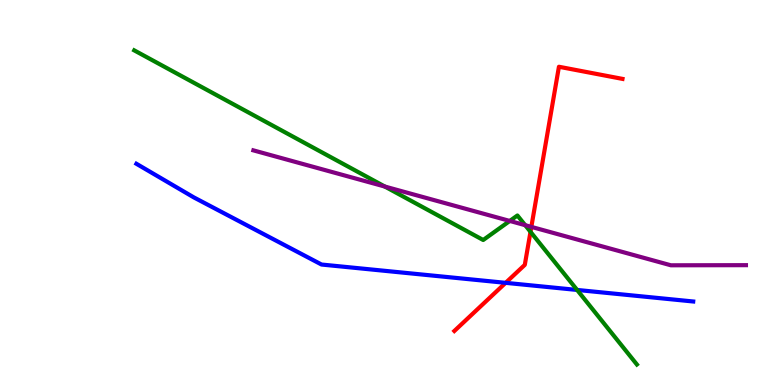[{'lines': ['blue', 'red'], 'intersections': [{'x': 6.52, 'y': 2.65}]}, {'lines': ['green', 'red'], 'intersections': [{'x': 6.85, 'y': 3.98}]}, {'lines': ['purple', 'red'], 'intersections': [{'x': 6.86, 'y': 4.11}]}, {'lines': ['blue', 'green'], 'intersections': [{'x': 7.45, 'y': 2.47}]}, {'lines': ['blue', 'purple'], 'intersections': []}, {'lines': ['green', 'purple'], 'intersections': [{'x': 4.97, 'y': 5.15}, {'x': 6.58, 'y': 4.26}, {'x': 6.78, 'y': 4.15}]}]